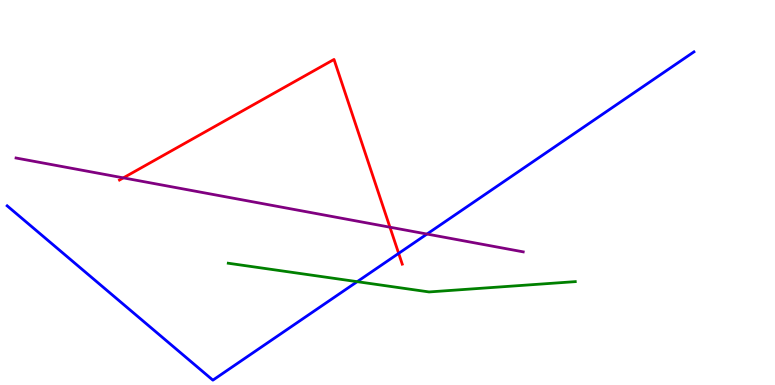[{'lines': ['blue', 'red'], 'intersections': [{'x': 5.14, 'y': 3.42}]}, {'lines': ['green', 'red'], 'intersections': []}, {'lines': ['purple', 'red'], 'intersections': [{'x': 1.59, 'y': 5.38}, {'x': 5.03, 'y': 4.1}]}, {'lines': ['blue', 'green'], 'intersections': [{'x': 4.61, 'y': 2.68}]}, {'lines': ['blue', 'purple'], 'intersections': [{'x': 5.51, 'y': 3.92}]}, {'lines': ['green', 'purple'], 'intersections': []}]